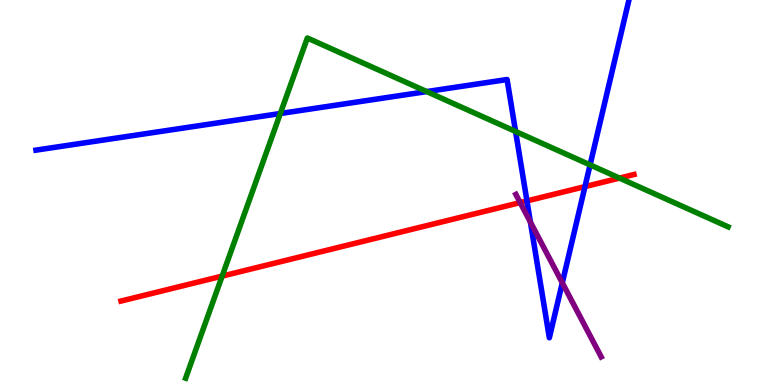[{'lines': ['blue', 'red'], 'intersections': [{'x': 6.8, 'y': 4.78}, {'x': 7.55, 'y': 5.15}]}, {'lines': ['green', 'red'], 'intersections': [{'x': 2.87, 'y': 2.83}, {'x': 7.99, 'y': 5.37}]}, {'lines': ['purple', 'red'], 'intersections': [{'x': 6.71, 'y': 4.74}]}, {'lines': ['blue', 'green'], 'intersections': [{'x': 3.62, 'y': 7.05}, {'x': 5.51, 'y': 7.62}, {'x': 6.65, 'y': 6.59}, {'x': 7.61, 'y': 5.72}]}, {'lines': ['blue', 'purple'], 'intersections': [{'x': 6.84, 'y': 4.23}, {'x': 7.26, 'y': 2.65}]}, {'lines': ['green', 'purple'], 'intersections': []}]